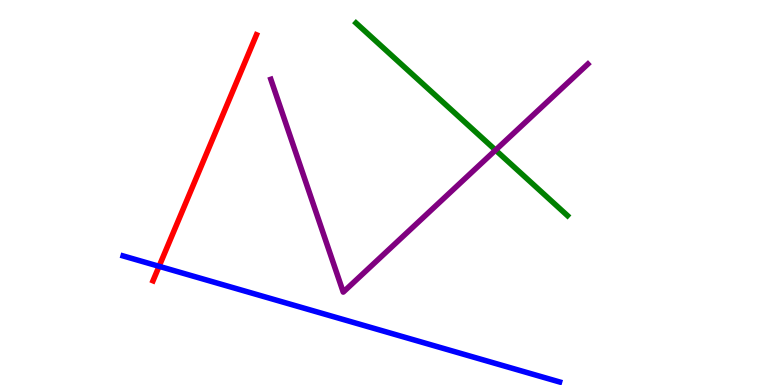[{'lines': ['blue', 'red'], 'intersections': [{'x': 2.05, 'y': 3.08}]}, {'lines': ['green', 'red'], 'intersections': []}, {'lines': ['purple', 'red'], 'intersections': []}, {'lines': ['blue', 'green'], 'intersections': []}, {'lines': ['blue', 'purple'], 'intersections': []}, {'lines': ['green', 'purple'], 'intersections': [{'x': 6.39, 'y': 6.1}]}]